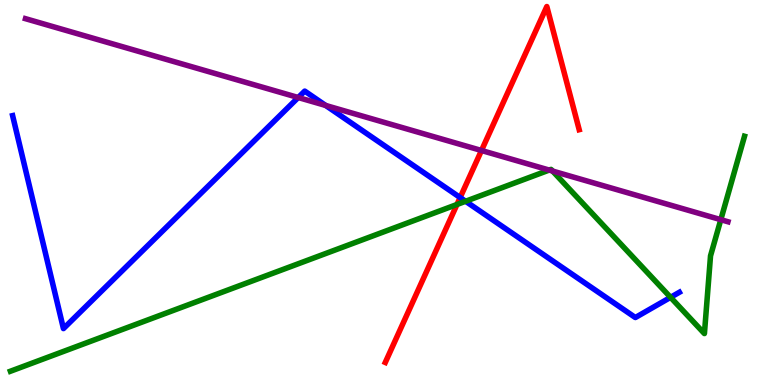[{'lines': ['blue', 'red'], 'intersections': [{'x': 5.94, 'y': 4.87}]}, {'lines': ['green', 'red'], 'intersections': [{'x': 5.9, 'y': 4.69}]}, {'lines': ['purple', 'red'], 'intersections': [{'x': 6.21, 'y': 6.09}]}, {'lines': ['blue', 'green'], 'intersections': [{'x': 6.01, 'y': 4.77}, {'x': 8.65, 'y': 2.28}]}, {'lines': ['blue', 'purple'], 'intersections': [{'x': 3.85, 'y': 7.47}, {'x': 4.2, 'y': 7.26}]}, {'lines': ['green', 'purple'], 'intersections': [{'x': 7.09, 'y': 5.58}, {'x': 7.13, 'y': 5.56}, {'x': 9.3, 'y': 4.29}]}]